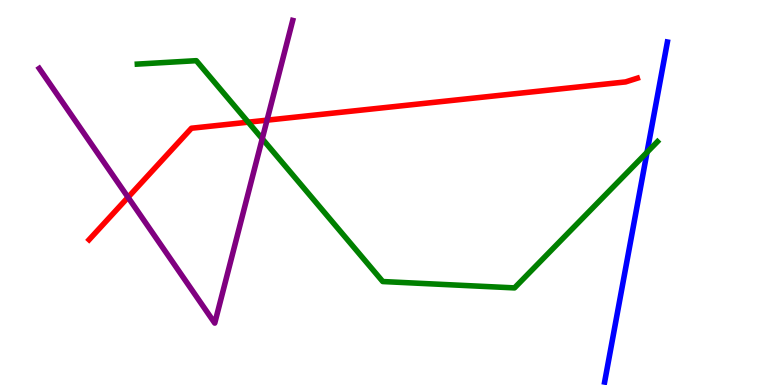[{'lines': ['blue', 'red'], 'intersections': []}, {'lines': ['green', 'red'], 'intersections': [{'x': 3.2, 'y': 6.83}]}, {'lines': ['purple', 'red'], 'intersections': [{'x': 1.65, 'y': 4.88}, {'x': 3.45, 'y': 6.88}]}, {'lines': ['blue', 'green'], 'intersections': [{'x': 8.35, 'y': 6.04}]}, {'lines': ['blue', 'purple'], 'intersections': []}, {'lines': ['green', 'purple'], 'intersections': [{'x': 3.38, 'y': 6.4}]}]